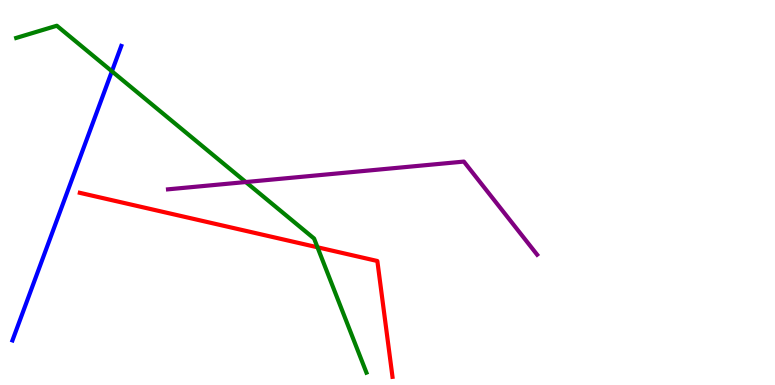[{'lines': ['blue', 'red'], 'intersections': []}, {'lines': ['green', 'red'], 'intersections': [{'x': 4.1, 'y': 3.58}]}, {'lines': ['purple', 'red'], 'intersections': []}, {'lines': ['blue', 'green'], 'intersections': [{'x': 1.44, 'y': 8.15}]}, {'lines': ['blue', 'purple'], 'intersections': []}, {'lines': ['green', 'purple'], 'intersections': [{'x': 3.17, 'y': 5.27}]}]